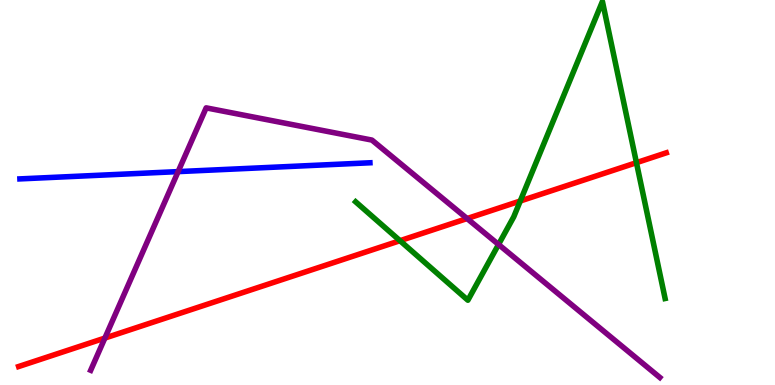[{'lines': ['blue', 'red'], 'intersections': []}, {'lines': ['green', 'red'], 'intersections': [{'x': 5.16, 'y': 3.75}, {'x': 6.71, 'y': 4.78}, {'x': 8.21, 'y': 5.77}]}, {'lines': ['purple', 'red'], 'intersections': [{'x': 1.35, 'y': 1.22}, {'x': 6.03, 'y': 4.32}]}, {'lines': ['blue', 'green'], 'intersections': []}, {'lines': ['blue', 'purple'], 'intersections': [{'x': 2.3, 'y': 5.54}]}, {'lines': ['green', 'purple'], 'intersections': [{'x': 6.43, 'y': 3.65}]}]